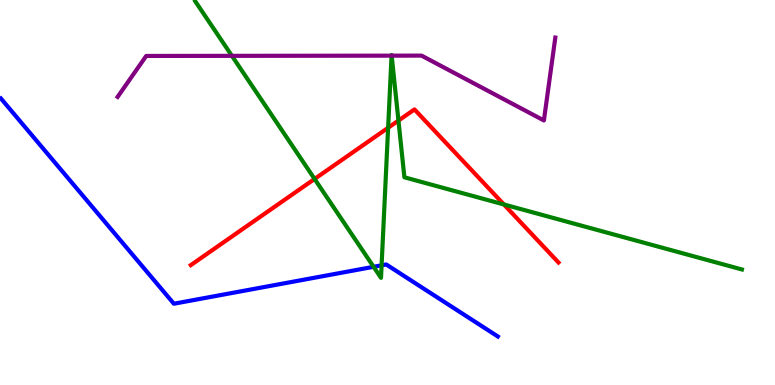[{'lines': ['blue', 'red'], 'intersections': []}, {'lines': ['green', 'red'], 'intersections': [{'x': 4.06, 'y': 5.35}, {'x': 5.01, 'y': 6.68}, {'x': 5.14, 'y': 6.87}, {'x': 6.5, 'y': 4.69}]}, {'lines': ['purple', 'red'], 'intersections': []}, {'lines': ['blue', 'green'], 'intersections': [{'x': 4.82, 'y': 3.07}, {'x': 4.92, 'y': 3.11}]}, {'lines': ['blue', 'purple'], 'intersections': []}, {'lines': ['green', 'purple'], 'intersections': [{'x': 2.99, 'y': 8.55}, {'x': 5.05, 'y': 8.55}, {'x': 5.05, 'y': 8.55}]}]